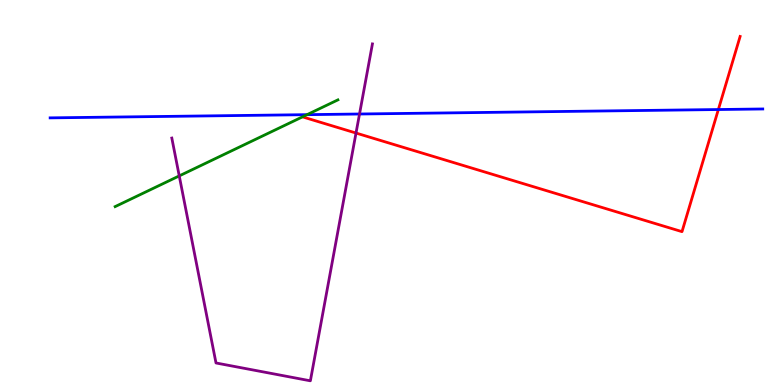[{'lines': ['blue', 'red'], 'intersections': [{'x': 9.27, 'y': 7.16}]}, {'lines': ['green', 'red'], 'intersections': []}, {'lines': ['purple', 'red'], 'intersections': [{'x': 4.59, 'y': 6.54}]}, {'lines': ['blue', 'green'], 'intersections': [{'x': 3.96, 'y': 7.02}]}, {'lines': ['blue', 'purple'], 'intersections': [{'x': 4.64, 'y': 7.04}]}, {'lines': ['green', 'purple'], 'intersections': [{'x': 2.31, 'y': 5.43}]}]